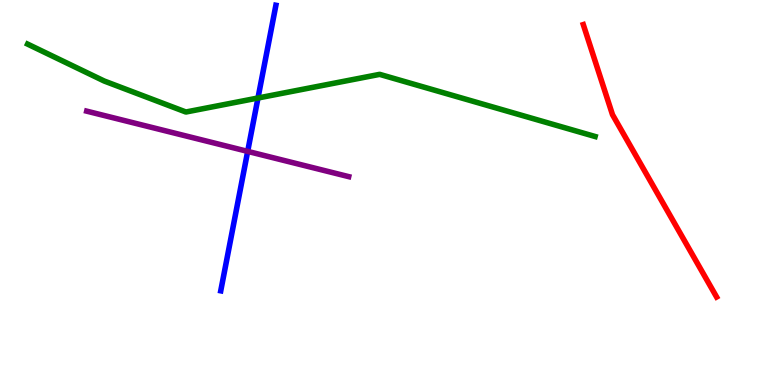[{'lines': ['blue', 'red'], 'intersections': []}, {'lines': ['green', 'red'], 'intersections': []}, {'lines': ['purple', 'red'], 'intersections': []}, {'lines': ['blue', 'green'], 'intersections': [{'x': 3.33, 'y': 7.45}]}, {'lines': ['blue', 'purple'], 'intersections': [{'x': 3.2, 'y': 6.07}]}, {'lines': ['green', 'purple'], 'intersections': []}]